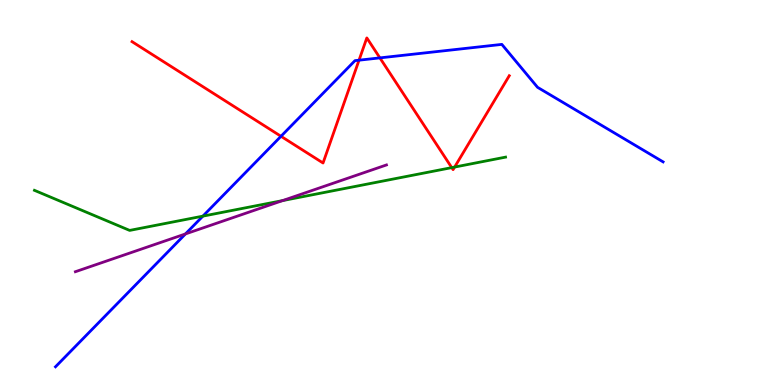[{'lines': ['blue', 'red'], 'intersections': [{'x': 3.63, 'y': 6.46}, {'x': 4.63, 'y': 8.44}, {'x': 4.9, 'y': 8.5}]}, {'lines': ['green', 'red'], 'intersections': [{'x': 5.83, 'y': 5.65}, {'x': 5.87, 'y': 5.66}]}, {'lines': ['purple', 'red'], 'intersections': []}, {'lines': ['blue', 'green'], 'intersections': [{'x': 2.62, 'y': 4.39}]}, {'lines': ['blue', 'purple'], 'intersections': [{'x': 2.39, 'y': 3.92}]}, {'lines': ['green', 'purple'], 'intersections': [{'x': 3.65, 'y': 4.79}]}]